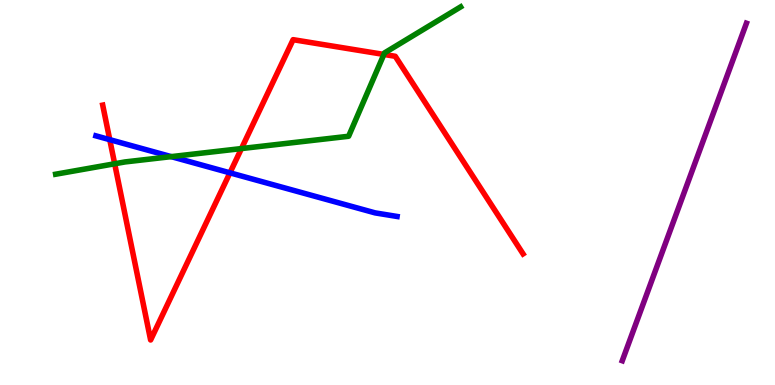[{'lines': ['blue', 'red'], 'intersections': [{'x': 1.42, 'y': 6.37}, {'x': 2.97, 'y': 5.51}]}, {'lines': ['green', 'red'], 'intersections': [{'x': 1.48, 'y': 5.75}, {'x': 3.12, 'y': 6.14}, {'x': 4.95, 'y': 8.59}]}, {'lines': ['purple', 'red'], 'intersections': []}, {'lines': ['blue', 'green'], 'intersections': [{'x': 2.21, 'y': 5.93}]}, {'lines': ['blue', 'purple'], 'intersections': []}, {'lines': ['green', 'purple'], 'intersections': []}]